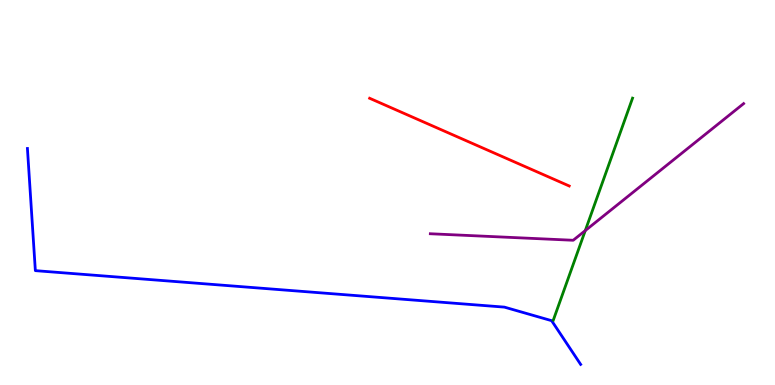[{'lines': ['blue', 'red'], 'intersections': []}, {'lines': ['green', 'red'], 'intersections': []}, {'lines': ['purple', 'red'], 'intersections': []}, {'lines': ['blue', 'green'], 'intersections': []}, {'lines': ['blue', 'purple'], 'intersections': []}, {'lines': ['green', 'purple'], 'intersections': [{'x': 7.55, 'y': 4.01}]}]